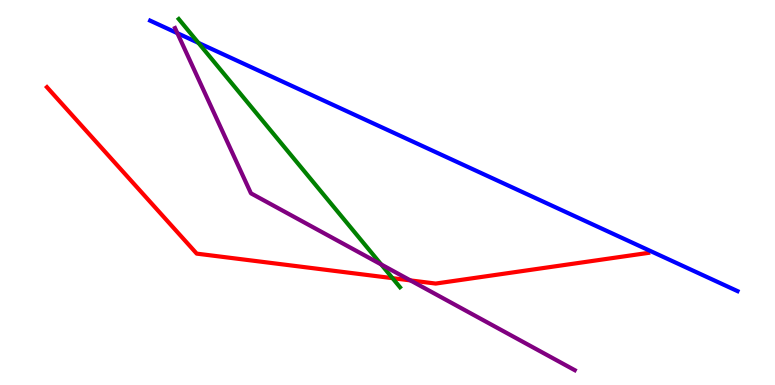[{'lines': ['blue', 'red'], 'intersections': []}, {'lines': ['green', 'red'], 'intersections': [{'x': 5.06, 'y': 2.78}]}, {'lines': ['purple', 'red'], 'intersections': [{'x': 5.3, 'y': 2.72}]}, {'lines': ['blue', 'green'], 'intersections': [{'x': 2.56, 'y': 8.89}]}, {'lines': ['blue', 'purple'], 'intersections': [{'x': 2.29, 'y': 9.14}]}, {'lines': ['green', 'purple'], 'intersections': [{'x': 4.92, 'y': 3.13}]}]